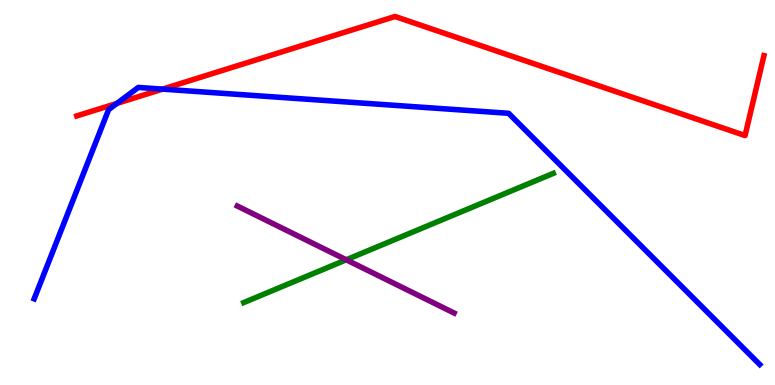[{'lines': ['blue', 'red'], 'intersections': [{'x': 1.51, 'y': 7.31}, {'x': 2.1, 'y': 7.69}]}, {'lines': ['green', 'red'], 'intersections': []}, {'lines': ['purple', 'red'], 'intersections': []}, {'lines': ['blue', 'green'], 'intersections': []}, {'lines': ['blue', 'purple'], 'intersections': []}, {'lines': ['green', 'purple'], 'intersections': [{'x': 4.47, 'y': 3.25}]}]